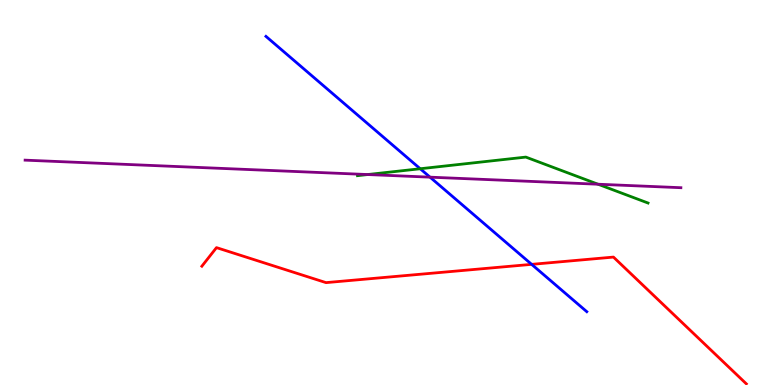[{'lines': ['blue', 'red'], 'intersections': [{'x': 6.86, 'y': 3.13}]}, {'lines': ['green', 'red'], 'intersections': []}, {'lines': ['purple', 'red'], 'intersections': []}, {'lines': ['blue', 'green'], 'intersections': [{'x': 5.42, 'y': 5.62}]}, {'lines': ['blue', 'purple'], 'intersections': [{'x': 5.55, 'y': 5.4}]}, {'lines': ['green', 'purple'], 'intersections': [{'x': 4.74, 'y': 5.47}, {'x': 7.72, 'y': 5.22}]}]